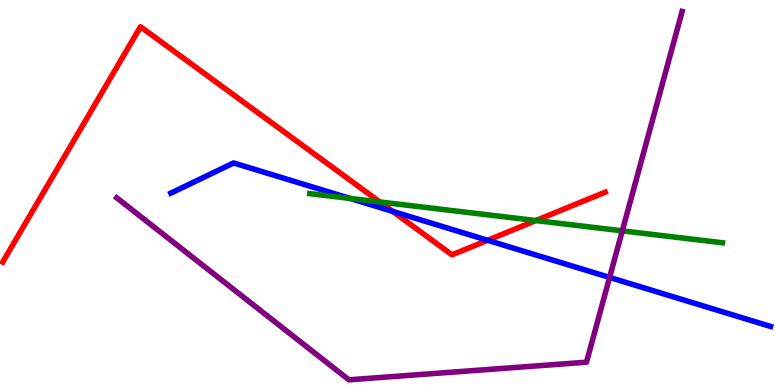[{'lines': ['blue', 'red'], 'intersections': [{'x': 5.07, 'y': 4.51}, {'x': 6.29, 'y': 3.76}]}, {'lines': ['green', 'red'], 'intersections': [{'x': 4.9, 'y': 4.75}, {'x': 6.91, 'y': 4.27}]}, {'lines': ['purple', 'red'], 'intersections': []}, {'lines': ['blue', 'green'], 'intersections': [{'x': 4.52, 'y': 4.85}]}, {'lines': ['blue', 'purple'], 'intersections': [{'x': 7.87, 'y': 2.79}]}, {'lines': ['green', 'purple'], 'intersections': [{'x': 8.03, 'y': 4.0}]}]